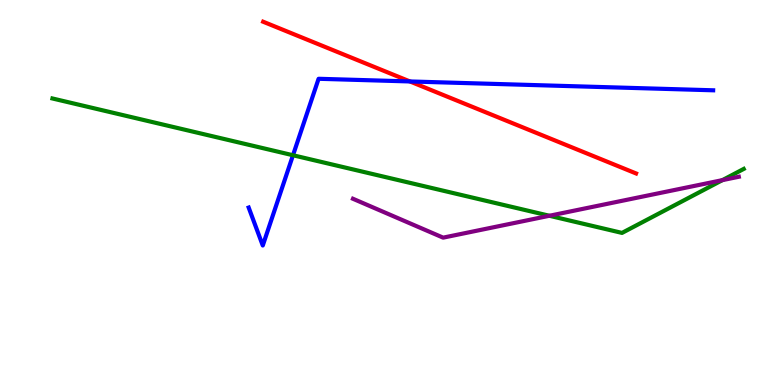[{'lines': ['blue', 'red'], 'intersections': [{'x': 5.29, 'y': 7.88}]}, {'lines': ['green', 'red'], 'intersections': []}, {'lines': ['purple', 'red'], 'intersections': []}, {'lines': ['blue', 'green'], 'intersections': [{'x': 3.78, 'y': 5.97}]}, {'lines': ['blue', 'purple'], 'intersections': []}, {'lines': ['green', 'purple'], 'intersections': [{'x': 7.09, 'y': 4.4}, {'x': 9.32, 'y': 5.32}]}]